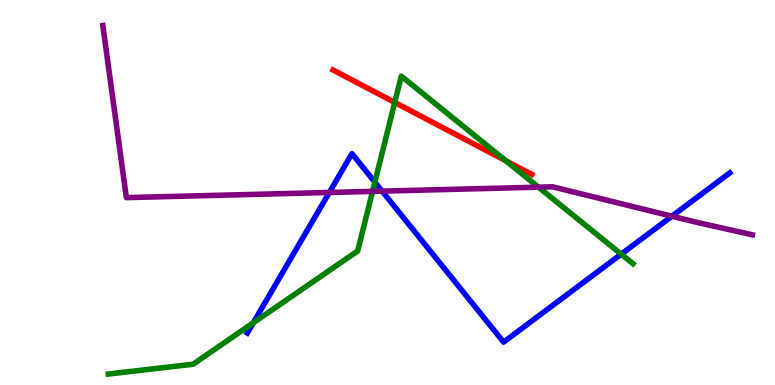[{'lines': ['blue', 'red'], 'intersections': []}, {'lines': ['green', 'red'], 'intersections': [{'x': 5.09, 'y': 7.34}, {'x': 6.53, 'y': 5.82}]}, {'lines': ['purple', 'red'], 'intersections': []}, {'lines': ['blue', 'green'], 'intersections': [{'x': 3.27, 'y': 1.61}, {'x': 4.84, 'y': 5.27}, {'x': 8.02, 'y': 3.4}]}, {'lines': ['blue', 'purple'], 'intersections': [{'x': 4.25, 'y': 5.0}, {'x': 4.93, 'y': 5.04}, {'x': 8.67, 'y': 4.38}]}, {'lines': ['green', 'purple'], 'intersections': [{'x': 4.81, 'y': 5.03}, {'x': 6.95, 'y': 5.14}]}]